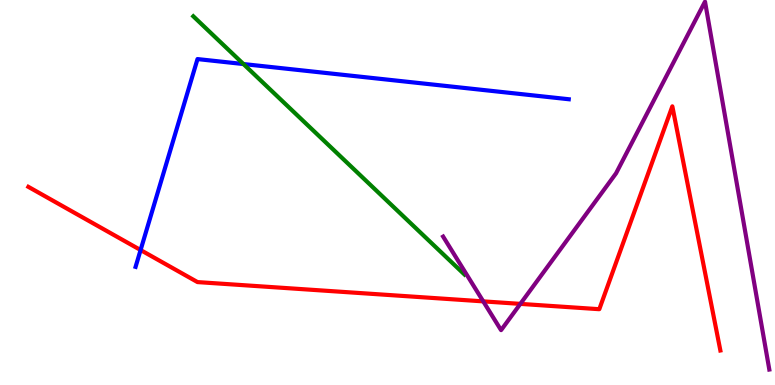[{'lines': ['blue', 'red'], 'intersections': [{'x': 1.81, 'y': 3.51}]}, {'lines': ['green', 'red'], 'intersections': []}, {'lines': ['purple', 'red'], 'intersections': [{'x': 6.24, 'y': 2.17}, {'x': 6.71, 'y': 2.11}]}, {'lines': ['blue', 'green'], 'intersections': [{'x': 3.14, 'y': 8.34}]}, {'lines': ['blue', 'purple'], 'intersections': []}, {'lines': ['green', 'purple'], 'intersections': []}]